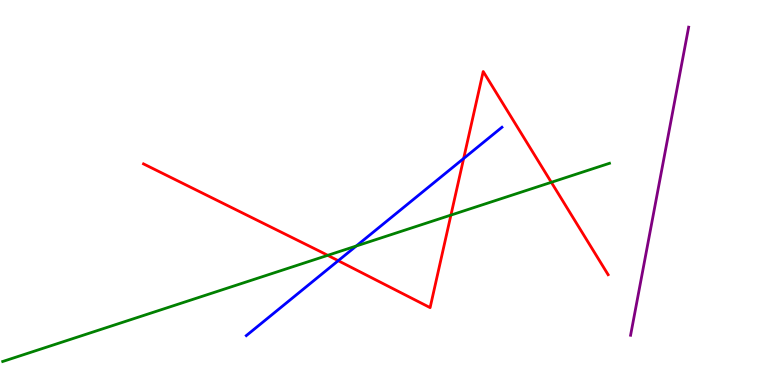[{'lines': ['blue', 'red'], 'intersections': [{'x': 4.36, 'y': 3.23}, {'x': 5.98, 'y': 5.88}]}, {'lines': ['green', 'red'], 'intersections': [{'x': 4.23, 'y': 3.37}, {'x': 5.82, 'y': 4.41}, {'x': 7.11, 'y': 5.27}]}, {'lines': ['purple', 'red'], 'intersections': []}, {'lines': ['blue', 'green'], 'intersections': [{'x': 4.6, 'y': 3.61}]}, {'lines': ['blue', 'purple'], 'intersections': []}, {'lines': ['green', 'purple'], 'intersections': []}]